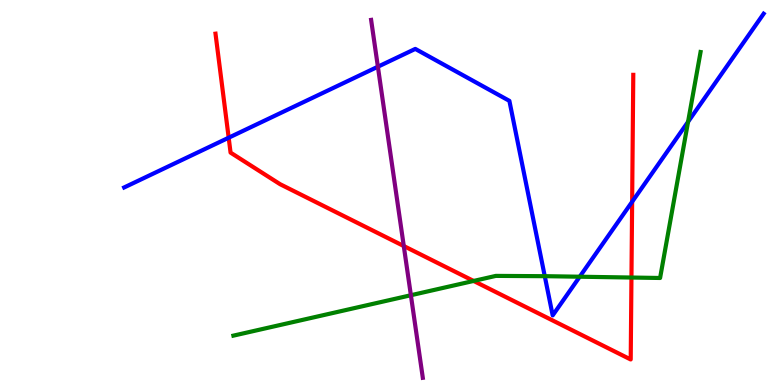[{'lines': ['blue', 'red'], 'intersections': [{'x': 2.95, 'y': 6.42}, {'x': 8.16, 'y': 4.76}]}, {'lines': ['green', 'red'], 'intersections': [{'x': 6.11, 'y': 2.7}, {'x': 8.15, 'y': 2.79}]}, {'lines': ['purple', 'red'], 'intersections': [{'x': 5.21, 'y': 3.61}]}, {'lines': ['blue', 'green'], 'intersections': [{'x': 7.03, 'y': 2.83}, {'x': 7.48, 'y': 2.81}, {'x': 8.88, 'y': 6.84}]}, {'lines': ['blue', 'purple'], 'intersections': [{'x': 4.88, 'y': 8.27}]}, {'lines': ['green', 'purple'], 'intersections': [{'x': 5.3, 'y': 2.33}]}]